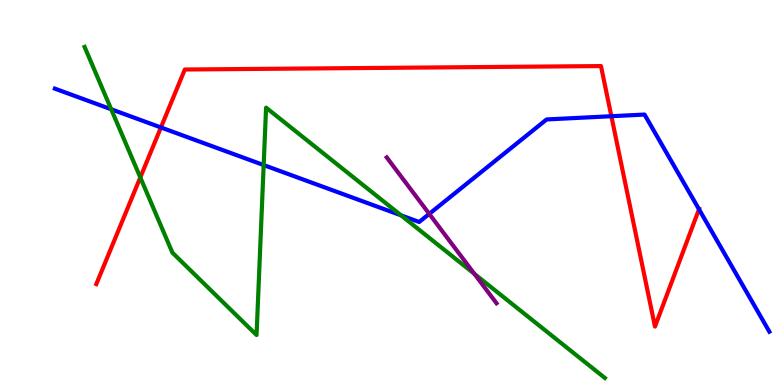[{'lines': ['blue', 'red'], 'intersections': [{'x': 2.08, 'y': 6.69}, {'x': 7.89, 'y': 6.98}, {'x': 9.02, 'y': 4.56}]}, {'lines': ['green', 'red'], 'intersections': [{'x': 1.81, 'y': 5.39}]}, {'lines': ['purple', 'red'], 'intersections': []}, {'lines': ['blue', 'green'], 'intersections': [{'x': 1.43, 'y': 7.16}, {'x': 3.4, 'y': 5.71}, {'x': 5.17, 'y': 4.41}]}, {'lines': ['blue', 'purple'], 'intersections': [{'x': 5.54, 'y': 4.44}]}, {'lines': ['green', 'purple'], 'intersections': [{'x': 6.12, 'y': 2.89}]}]